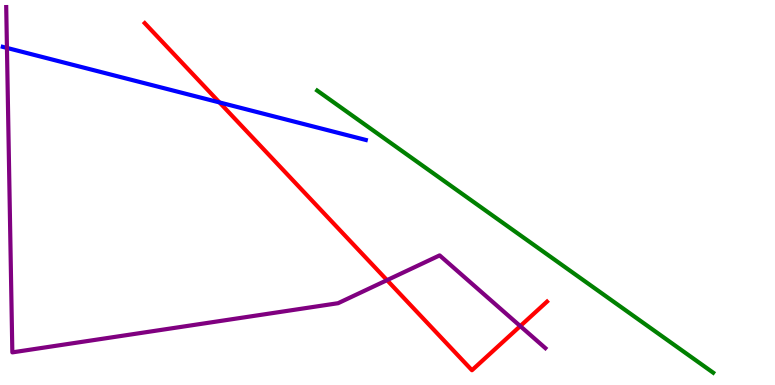[{'lines': ['blue', 'red'], 'intersections': [{'x': 2.83, 'y': 7.34}]}, {'lines': ['green', 'red'], 'intersections': []}, {'lines': ['purple', 'red'], 'intersections': [{'x': 4.99, 'y': 2.72}, {'x': 6.71, 'y': 1.53}]}, {'lines': ['blue', 'green'], 'intersections': []}, {'lines': ['blue', 'purple'], 'intersections': [{'x': 0.0896, 'y': 8.76}]}, {'lines': ['green', 'purple'], 'intersections': []}]